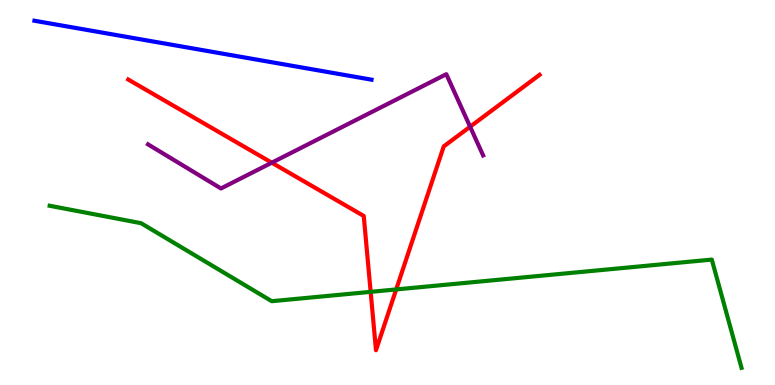[{'lines': ['blue', 'red'], 'intersections': []}, {'lines': ['green', 'red'], 'intersections': [{'x': 4.78, 'y': 2.42}, {'x': 5.11, 'y': 2.48}]}, {'lines': ['purple', 'red'], 'intersections': [{'x': 3.51, 'y': 5.77}, {'x': 6.07, 'y': 6.71}]}, {'lines': ['blue', 'green'], 'intersections': []}, {'lines': ['blue', 'purple'], 'intersections': []}, {'lines': ['green', 'purple'], 'intersections': []}]